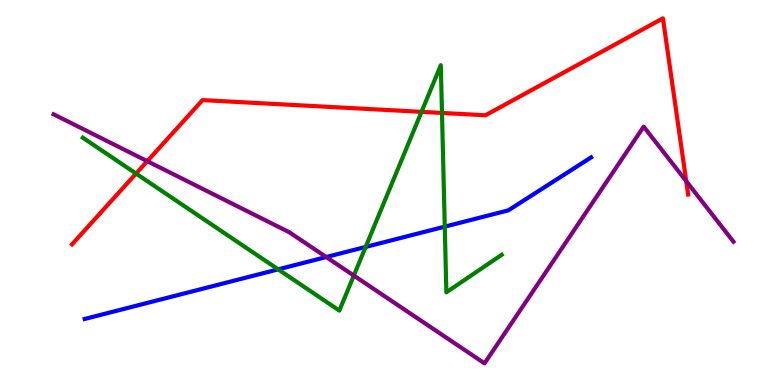[{'lines': ['blue', 'red'], 'intersections': []}, {'lines': ['green', 'red'], 'intersections': [{'x': 1.76, 'y': 5.49}, {'x': 5.44, 'y': 7.09}, {'x': 5.7, 'y': 7.07}]}, {'lines': ['purple', 'red'], 'intersections': [{'x': 1.9, 'y': 5.81}, {'x': 8.85, 'y': 5.29}]}, {'lines': ['blue', 'green'], 'intersections': [{'x': 3.59, 'y': 3.0}, {'x': 4.72, 'y': 3.59}, {'x': 5.74, 'y': 4.11}]}, {'lines': ['blue', 'purple'], 'intersections': [{'x': 4.21, 'y': 3.32}]}, {'lines': ['green', 'purple'], 'intersections': [{'x': 4.57, 'y': 2.84}]}]